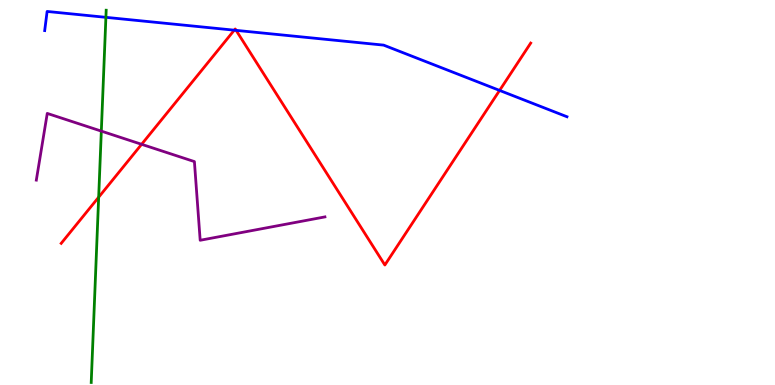[{'lines': ['blue', 'red'], 'intersections': [{'x': 3.02, 'y': 9.22}, {'x': 3.05, 'y': 9.21}, {'x': 6.45, 'y': 7.65}]}, {'lines': ['green', 'red'], 'intersections': [{'x': 1.27, 'y': 4.88}]}, {'lines': ['purple', 'red'], 'intersections': [{'x': 1.83, 'y': 6.25}]}, {'lines': ['blue', 'green'], 'intersections': [{'x': 1.37, 'y': 9.55}]}, {'lines': ['blue', 'purple'], 'intersections': []}, {'lines': ['green', 'purple'], 'intersections': [{'x': 1.31, 'y': 6.59}]}]